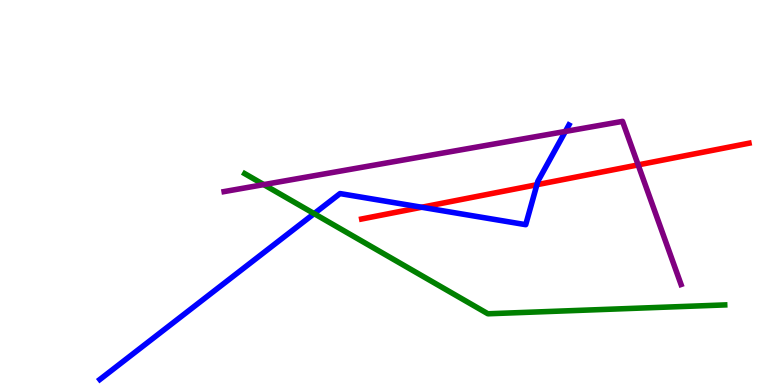[{'lines': ['blue', 'red'], 'intersections': [{'x': 5.44, 'y': 4.62}, {'x': 6.93, 'y': 5.2}]}, {'lines': ['green', 'red'], 'intersections': []}, {'lines': ['purple', 'red'], 'intersections': [{'x': 8.23, 'y': 5.72}]}, {'lines': ['blue', 'green'], 'intersections': [{'x': 4.05, 'y': 4.45}]}, {'lines': ['blue', 'purple'], 'intersections': [{'x': 7.29, 'y': 6.59}]}, {'lines': ['green', 'purple'], 'intersections': [{'x': 3.4, 'y': 5.21}]}]